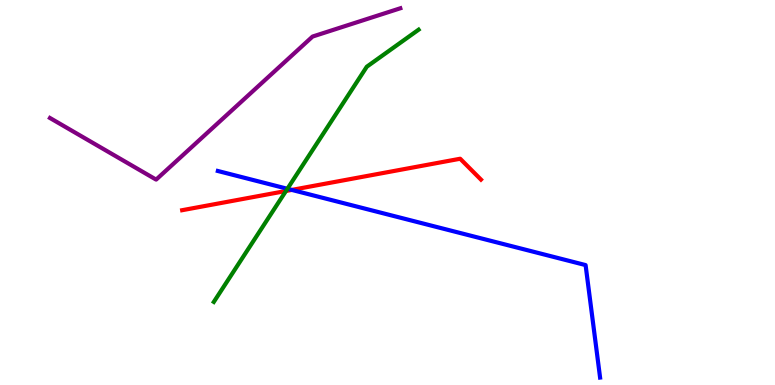[{'lines': ['blue', 'red'], 'intersections': [{'x': 3.77, 'y': 5.07}]}, {'lines': ['green', 'red'], 'intersections': [{'x': 3.69, 'y': 5.04}]}, {'lines': ['purple', 'red'], 'intersections': []}, {'lines': ['blue', 'green'], 'intersections': [{'x': 3.71, 'y': 5.1}]}, {'lines': ['blue', 'purple'], 'intersections': []}, {'lines': ['green', 'purple'], 'intersections': []}]